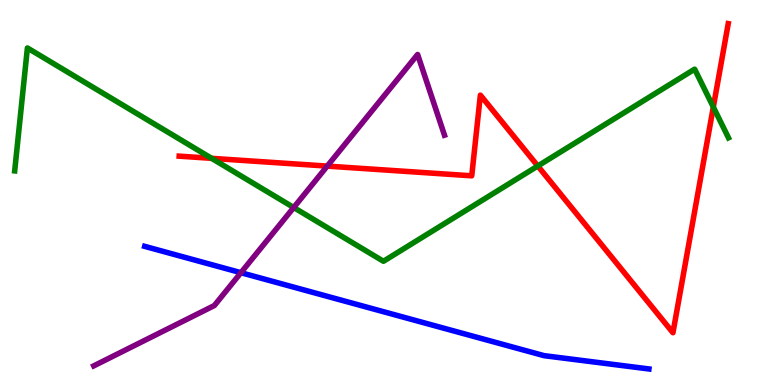[{'lines': ['blue', 'red'], 'intersections': []}, {'lines': ['green', 'red'], 'intersections': [{'x': 2.73, 'y': 5.89}, {'x': 6.94, 'y': 5.69}, {'x': 9.2, 'y': 7.22}]}, {'lines': ['purple', 'red'], 'intersections': [{'x': 4.22, 'y': 5.69}]}, {'lines': ['blue', 'green'], 'intersections': []}, {'lines': ['blue', 'purple'], 'intersections': [{'x': 3.11, 'y': 2.92}]}, {'lines': ['green', 'purple'], 'intersections': [{'x': 3.79, 'y': 4.61}]}]